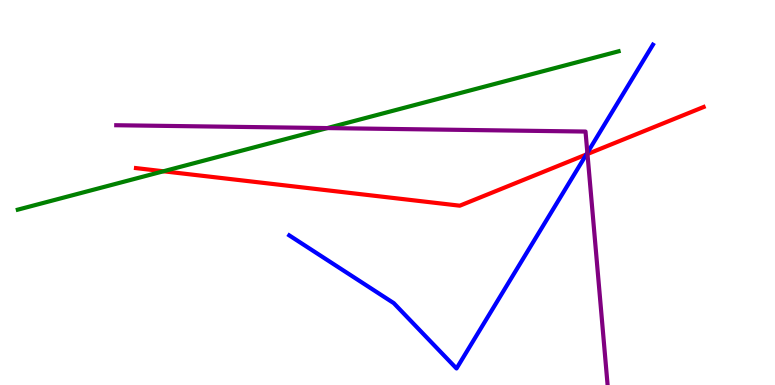[{'lines': ['blue', 'red'], 'intersections': [{'x': 7.57, 'y': 5.99}]}, {'lines': ['green', 'red'], 'intersections': [{'x': 2.11, 'y': 5.55}]}, {'lines': ['purple', 'red'], 'intersections': [{'x': 7.58, 'y': 6.0}]}, {'lines': ['blue', 'green'], 'intersections': []}, {'lines': ['blue', 'purple'], 'intersections': [{'x': 7.58, 'y': 6.03}]}, {'lines': ['green', 'purple'], 'intersections': [{'x': 4.22, 'y': 6.67}]}]